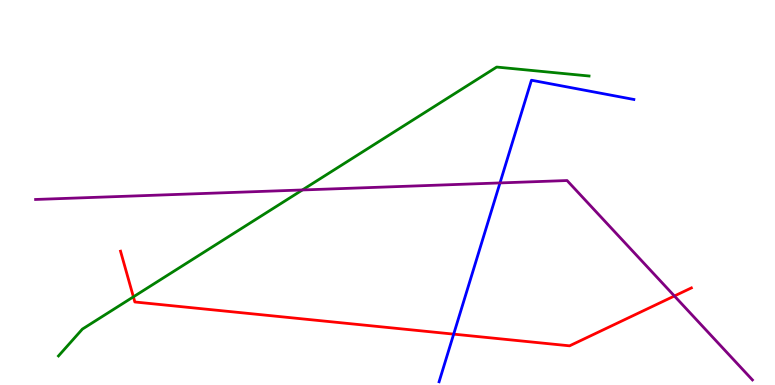[{'lines': ['blue', 'red'], 'intersections': [{'x': 5.85, 'y': 1.32}]}, {'lines': ['green', 'red'], 'intersections': [{'x': 1.72, 'y': 2.29}]}, {'lines': ['purple', 'red'], 'intersections': [{'x': 8.7, 'y': 2.31}]}, {'lines': ['blue', 'green'], 'intersections': []}, {'lines': ['blue', 'purple'], 'intersections': [{'x': 6.45, 'y': 5.25}]}, {'lines': ['green', 'purple'], 'intersections': [{'x': 3.9, 'y': 5.07}]}]